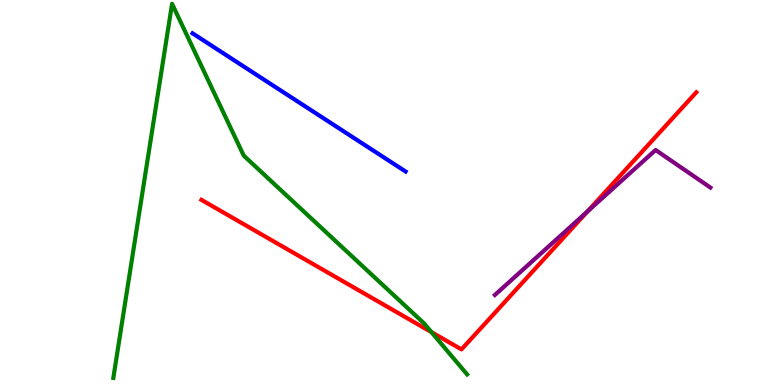[{'lines': ['blue', 'red'], 'intersections': []}, {'lines': ['green', 'red'], 'intersections': [{'x': 5.57, 'y': 1.37}]}, {'lines': ['purple', 'red'], 'intersections': [{'x': 7.58, 'y': 4.51}]}, {'lines': ['blue', 'green'], 'intersections': []}, {'lines': ['blue', 'purple'], 'intersections': []}, {'lines': ['green', 'purple'], 'intersections': []}]